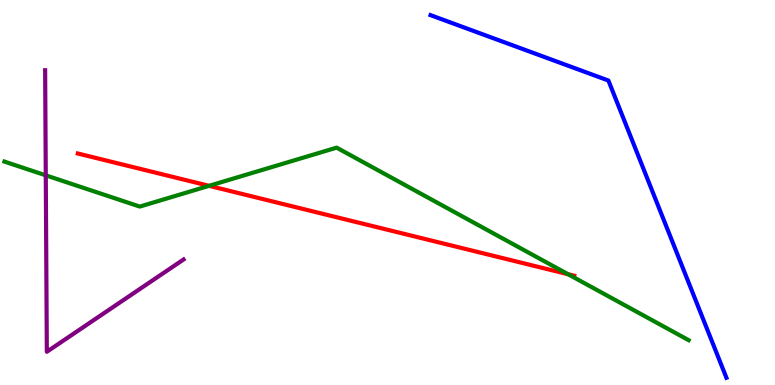[{'lines': ['blue', 'red'], 'intersections': []}, {'lines': ['green', 'red'], 'intersections': [{'x': 2.7, 'y': 5.17}, {'x': 7.33, 'y': 2.88}]}, {'lines': ['purple', 'red'], 'intersections': []}, {'lines': ['blue', 'green'], 'intersections': []}, {'lines': ['blue', 'purple'], 'intersections': []}, {'lines': ['green', 'purple'], 'intersections': [{'x': 0.591, 'y': 5.45}]}]